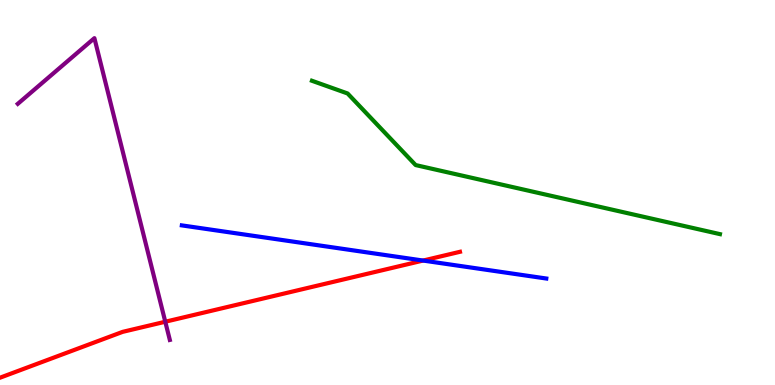[{'lines': ['blue', 'red'], 'intersections': [{'x': 5.46, 'y': 3.23}]}, {'lines': ['green', 'red'], 'intersections': []}, {'lines': ['purple', 'red'], 'intersections': [{'x': 2.13, 'y': 1.64}]}, {'lines': ['blue', 'green'], 'intersections': []}, {'lines': ['blue', 'purple'], 'intersections': []}, {'lines': ['green', 'purple'], 'intersections': []}]